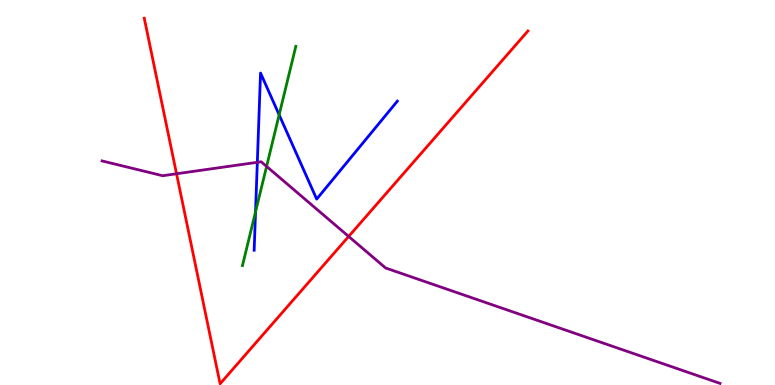[{'lines': ['blue', 'red'], 'intersections': []}, {'lines': ['green', 'red'], 'intersections': []}, {'lines': ['purple', 'red'], 'intersections': [{'x': 2.28, 'y': 5.49}, {'x': 4.5, 'y': 3.86}]}, {'lines': ['blue', 'green'], 'intersections': [{'x': 3.3, 'y': 4.5}, {'x': 3.6, 'y': 7.02}]}, {'lines': ['blue', 'purple'], 'intersections': [{'x': 3.32, 'y': 5.78}]}, {'lines': ['green', 'purple'], 'intersections': [{'x': 3.44, 'y': 5.68}]}]